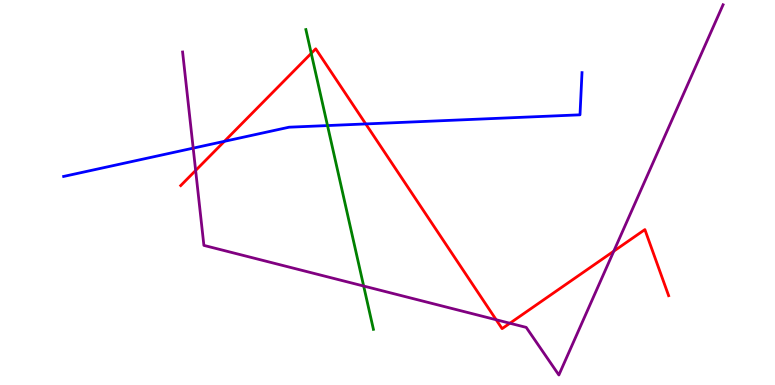[{'lines': ['blue', 'red'], 'intersections': [{'x': 2.9, 'y': 6.33}, {'x': 4.72, 'y': 6.78}]}, {'lines': ['green', 'red'], 'intersections': [{'x': 4.02, 'y': 8.61}]}, {'lines': ['purple', 'red'], 'intersections': [{'x': 2.52, 'y': 5.57}, {'x': 6.4, 'y': 1.69}, {'x': 6.58, 'y': 1.6}, {'x': 7.92, 'y': 3.48}]}, {'lines': ['blue', 'green'], 'intersections': [{'x': 4.23, 'y': 6.74}]}, {'lines': ['blue', 'purple'], 'intersections': [{'x': 2.49, 'y': 6.15}]}, {'lines': ['green', 'purple'], 'intersections': [{'x': 4.69, 'y': 2.57}]}]